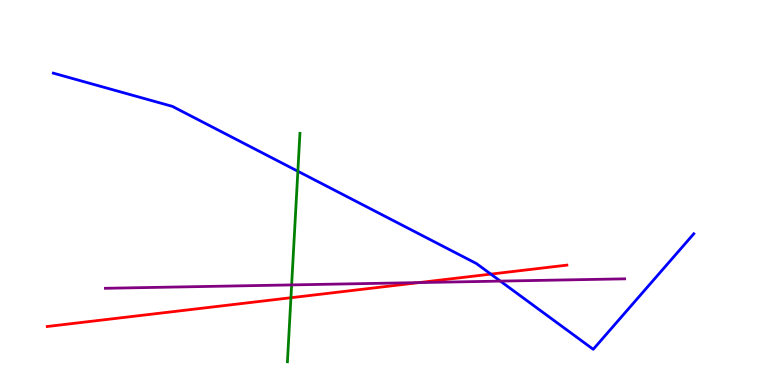[{'lines': ['blue', 'red'], 'intersections': [{'x': 6.33, 'y': 2.88}]}, {'lines': ['green', 'red'], 'intersections': [{'x': 3.75, 'y': 2.27}]}, {'lines': ['purple', 'red'], 'intersections': [{'x': 5.41, 'y': 2.66}]}, {'lines': ['blue', 'green'], 'intersections': [{'x': 3.84, 'y': 5.55}]}, {'lines': ['blue', 'purple'], 'intersections': [{'x': 6.46, 'y': 2.7}]}, {'lines': ['green', 'purple'], 'intersections': [{'x': 3.76, 'y': 2.6}]}]